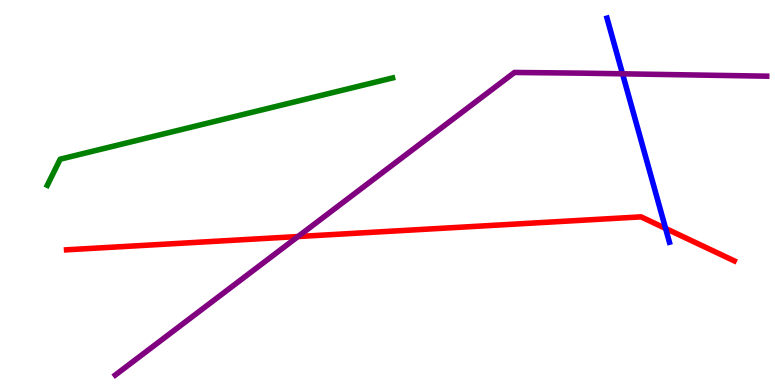[{'lines': ['blue', 'red'], 'intersections': [{'x': 8.59, 'y': 4.07}]}, {'lines': ['green', 'red'], 'intersections': []}, {'lines': ['purple', 'red'], 'intersections': [{'x': 3.85, 'y': 3.86}]}, {'lines': ['blue', 'green'], 'intersections': []}, {'lines': ['blue', 'purple'], 'intersections': [{'x': 8.03, 'y': 8.08}]}, {'lines': ['green', 'purple'], 'intersections': []}]